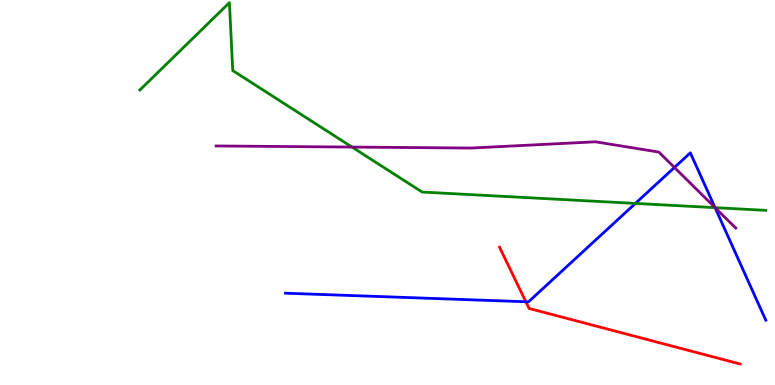[{'lines': ['blue', 'red'], 'intersections': [{'x': 6.79, 'y': 2.16}]}, {'lines': ['green', 'red'], 'intersections': []}, {'lines': ['purple', 'red'], 'intersections': []}, {'lines': ['blue', 'green'], 'intersections': [{'x': 8.2, 'y': 4.72}, {'x': 9.23, 'y': 4.61}]}, {'lines': ['blue', 'purple'], 'intersections': [{'x': 8.7, 'y': 5.65}, {'x': 9.23, 'y': 4.61}]}, {'lines': ['green', 'purple'], 'intersections': [{'x': 4.54, 'y': 6.18}, {'x': 9.23, 'y': 4.61}]}]